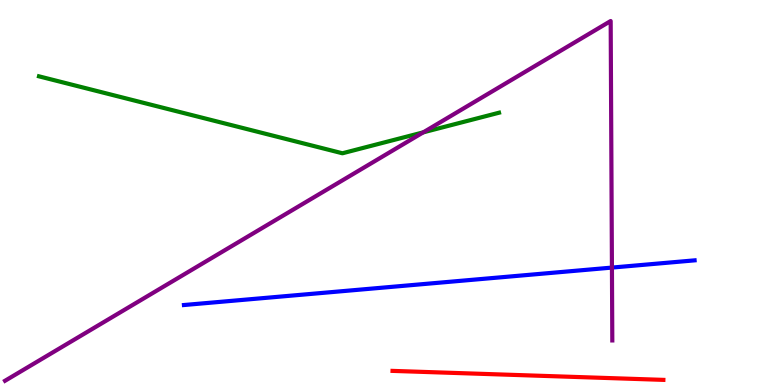[{'lines': ['blue', 'red'], 'intersections': []}, {'lines': ['green', 'red'], 'intersections': []}, {'lines': ['purple', 'red'], 'intersections': []}, {'lines': ['blue', 'green'], 'intersections': []}, {'lines': ['blue', 'purple'], 'intersections': [{'x': 7.9, 'y': 3.05}]}, {'lines': ['green', 'purple'], 'intersections': [{'x': 5.46, 'y': 6.56}]}]